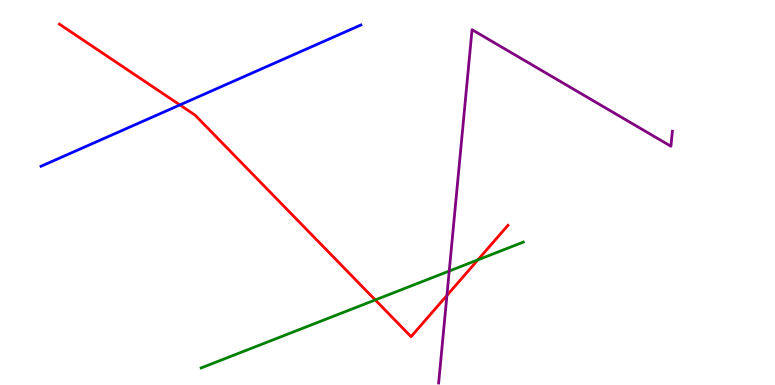[{'lines': ['blue', 'red'], 'intersections': [{'x': 2.32, 'y': 7.27}]}, {'lines': ['green', 'red'], 'intersections': [{'x': 4.84, 'y': 2.21}, {'x': 6.17, 'y': 3.25}]}, {'lines': ['purple', 'red'], 'intersections': [{'x': 5.77, 'y': 2.33}]}, {'lines': ['blue', 'green'], 'intersections': []}, {'lines': ['blue', 'purple'], 'intersections': []}, {'lines': ['green', 'purple'], 'intersections': [{'x': 5.8, 'y': 2.96}]}]